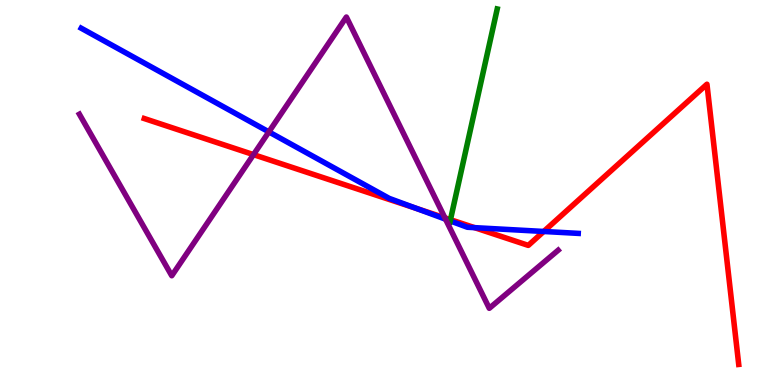[{'lines': ['blue', 'red'], 'intersections': [{'x': 5.37, 'y': 4.59}, {'x': 6.12, 'y': 4.09}, {'x': 7.02, 'y': 3.99}]}, {'lines': ['green', 'red'], 'intersections': [{'x': 5.81, 'y': 4.29}]}, {'lines': ['purple', 'red'], 'intersections': [{'x': 3.27, 'y': 5.98}, {'x': 5.74, 'y': 4.34}]}, {'lines': ['blue', 'green'], 'intersections': [{'x': 5.81, 'y': 4.26}]}, {'lines': ['blue', 'purple'], 'intersections': [{'x': 3.47, 'y': 6.57}, {'x': 5.75, 'y': 4.31}]}, {'lines': ['green', 'purple'], 'intersections': []}]